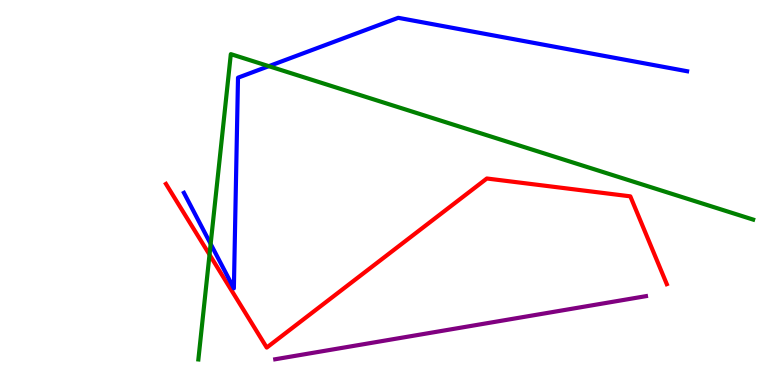[{'lines': ['blue', 'red'], 'intersections': []}, {'lines': ['green', 'red'], 'intersections': [{'x': 2.7, 'y': 3.39}]}, {'lines': ['purple', 'red'], 'intersections': []}, {'lines': ['blue', 'green'], 'intersections': [{'x': 2.72, 'y': 3.66}, {'x': 3.47, 'y': 8.28}]}, {'lines': ['blue', 'purple'], 'intersections': []}, {'lines': ['green', 'purple'], 'intersections': []}]